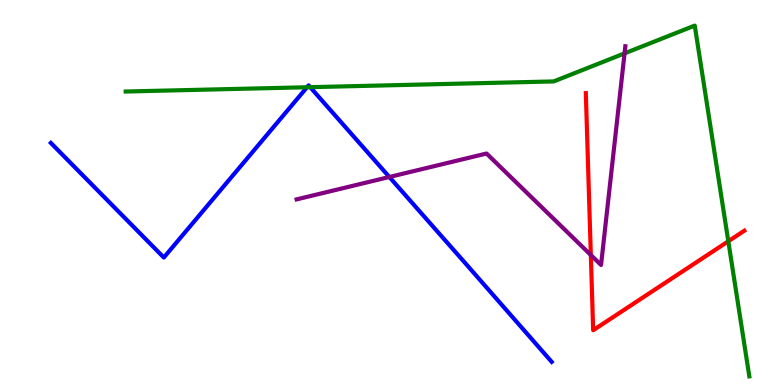[{'lines': ['blue', 'red'], 'intersections': []}, {'lines': ['green', 'red'], 'intersections': [{'x': 9.4, 'y': 3.73}]}, {'lines': ['purple', 'red'], 'intersections': [{'x': 7.62, 'y': 3.38}]}, {'lines': ['blue', 'green'], 'intersections': [{'x': 3.96, 'y': 7.73}, {'x': 4.0, 'y': 7.74}]}, {'lines': ['blue', 'purple'], 'intersections': [{'x': 5.02, 'y': 5.4}]}, {'lines': ['green', 'purple'], 'intersections': [{'x': 8.06, 'y': 8.61}]}]